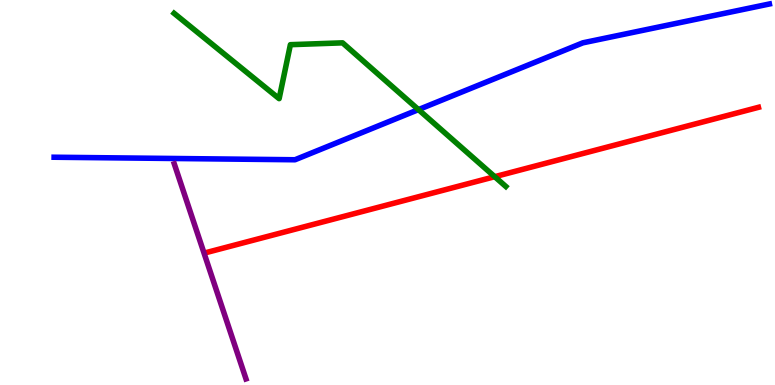[{'lines': ['blue', 'red'], 'intersections': []}, {'lines': ['green', 'red'], 'intersections': [{'x': 6.38, 'y': 5.41}]}, {'lines': ['purple', 'red'], 'intersections': []}, {'lines': ['blue', 'green'], 'intersections': [{'x': 5.4, 'y': 7.15}]}, {'lines': ['blue', 'purple'], 'intersections': []}, {'lines': ['green', 'purple'], 'intersections': []}]